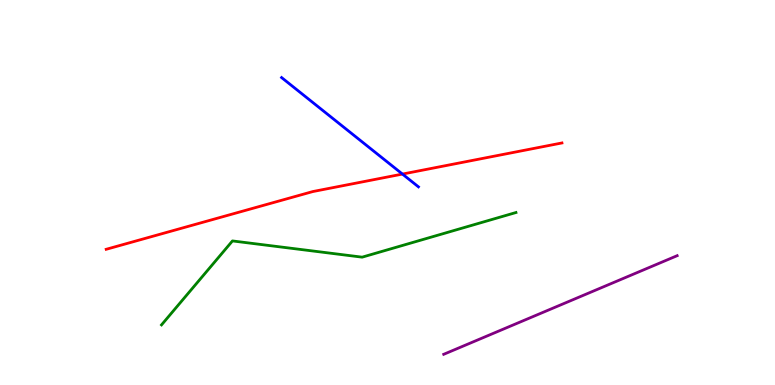[{'lines': ['blue', 'red'], 'intersections': [{'x': 5.19, 'y': 5.48}]}, {'lines': ['green', 'red'], 'intersections': []}, {'lines': ['purple', 'red'], 'intersections': []}, {'lines': ['blue', 'green'], 'intersections': []}, {'lines': ['blue', 'purple'], 'intersections': []}, {'lines': ['green', 'purple'], 'intersections': []}]